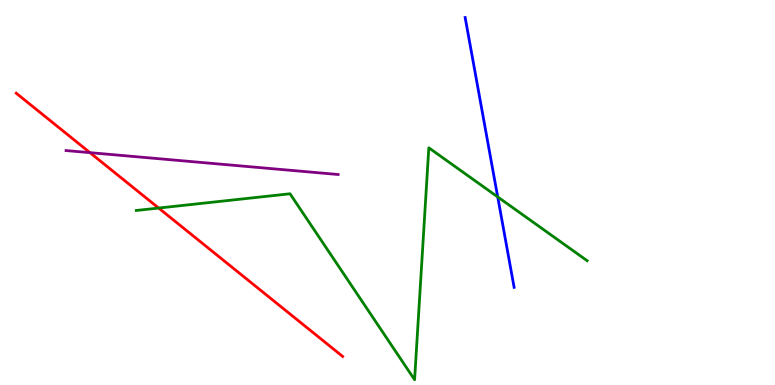[{'lines': ['blue', 'red'], 'intersections': []}, {'lines': ['green', 'red'], 'intersections': [{'x': 2.05, 'y': 4.6}]}, {'lines': ['purple', 'red'], 'intersections': [{'x': 1.16, 'y': 6.03}]}, {'lines': ['blue', 'green'], 'intersections': [{'x': 6.42, 'y': 4.89}]}, {'lines': ['blue', 'purple'], 'intersections': []}, {'lines': ['green', 'purple'], 'intersections': []}]